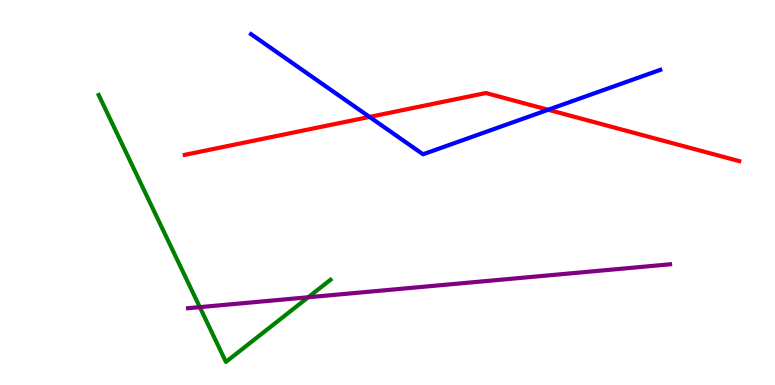[{'lines': ['blue', 'red'], 'intersections': [{'x': 4.77, 'y': 6.96}, {'x': 7.07, 'y': 7.15}]}, {'lines': ['green', 'red'], 'intersections': []}, {'lines': ['purple', 'red'], 'intersections': []}, {'lines': ['blue', 'green'], 'intersections': []}, {'lines': ['blue', 'purple'], 'intersections': []}, {'lines': ['green', 'purple'], 'intersections': [{'x': 2.58, 'y': 2.02}, {'x': 3.98, 'y': 2.28}]}]